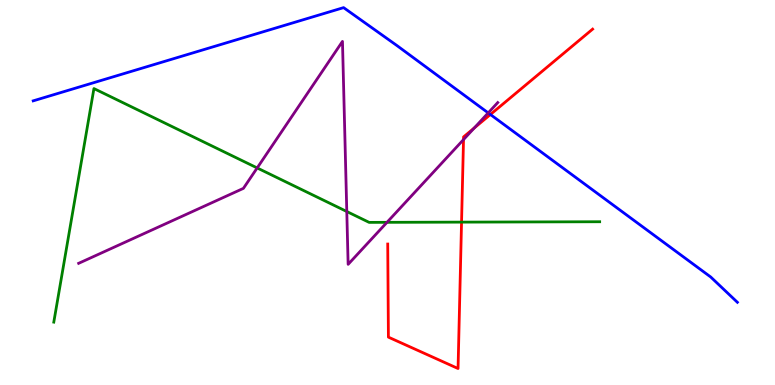[{'lines': ['blue', 'red'], 'intersections': [{'x': 6.33, 'y': 7.03}]}, {'lines': ['green', 'red'], 'intersections': [{'x': 5.96, 'y': 4.23}]}, {'lines': ['purple', 'red'], 'intersections': [{'x': 5.98, 'y': 6.37}, {'x': 6.12, 'y': 6.67}]}, {'lines': ['blue', 'green'], 'intersections': []}, {'lines': ['blue', 'purple'], 'intersections': [{'x': 6.3, 'y': 7.07}]}, {'lines': ['green', 'purple'], 'intersections': [{'x': 3.32, 'y': 5.64}, {'x': 4.47, 'y': 4.51}, {'x': 4.99, 'y': 4.23}]}]